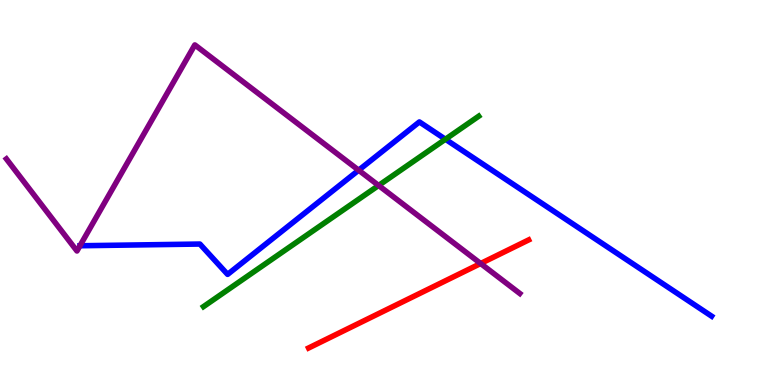[{'lines': ['blue', 'red'], 'intersections': []}, {'lines': ['green', 'red'], 'intersections': []}, {'lines': ['purple', 'red'], 'intersections': [{'x': 6.2, 'y': 3.16}]}, {'lines': ['blue', 'green'], 'intersections': [{'x': 5.75, 'y': 6.38}]}, {'lines': ['blue', 'purple'], 'intersections': [{'x': 4.63, 'y': 5.58}]}, {'lines': ['green', 'purple'], 'intersections': [{'x': 4.89, 'y': 5.18}]}]